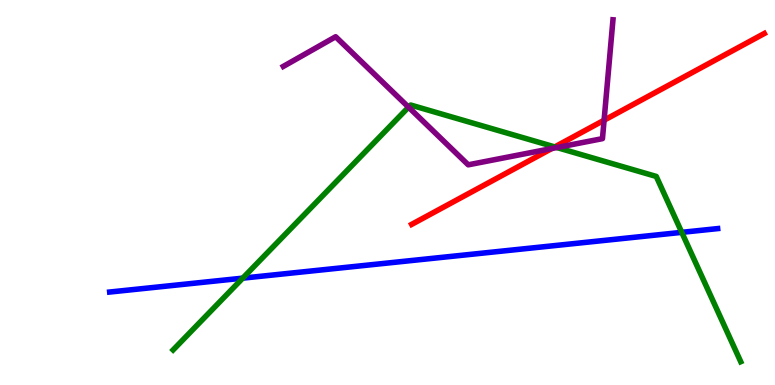[{'lines': ['blue', 'red'], 'intersections': []}, {'lines': ['green', 'red'], 'intersections': [{'x': 7.16, 'y': 6.18}]}, {'lines': ['purple', 'red'], 'intersections': [{'x': 7.12, 'y': 6.14}, {'x': 7.79, 'y': 6.88}]}, {'lines': ['blue', 'green'], 'intersections': [{'x': 3.13, 'y': 2.78}, {'x': 8.8, 'y': 3.97}]}, {'lines': ['blue', 'purple'], 'intersections': []}, {'lines': ['green', 'purple'], 'intersections': [{'x': 5.27, 'y': 7.22}, {'x': 7.19, 'y': 6.17}]}]